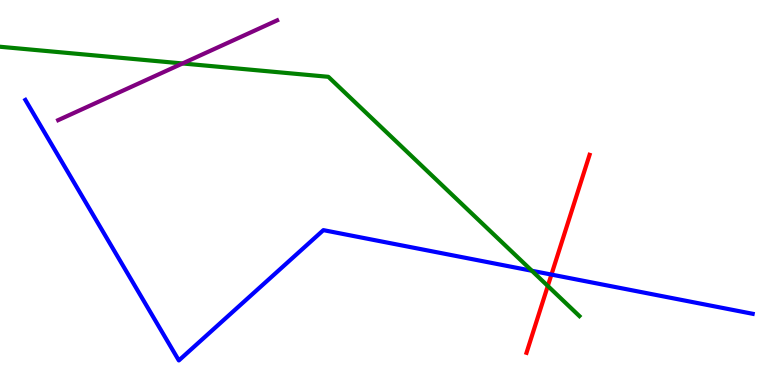[{'lines': ['blue', 'red'], 'intersections': [{'x': 7.12, 'y': 2.87}]}, {'lines': ['green', 'red'], 'intersections': [{'x': 7.07, 'y': 2.57}]}, {'lines': ['purple', 'red'], 'intersections': []}, {'lines': ['blue', 'green'], 'intersections': [{'x': 6.86, 'y': 2.97}]}, {'lines': ['blue', 'purple'], 'intersections': []}, {'lines': ['green', 'purple'], 'intersections': [{'x': 2.36, 'y': 8.35}]}]